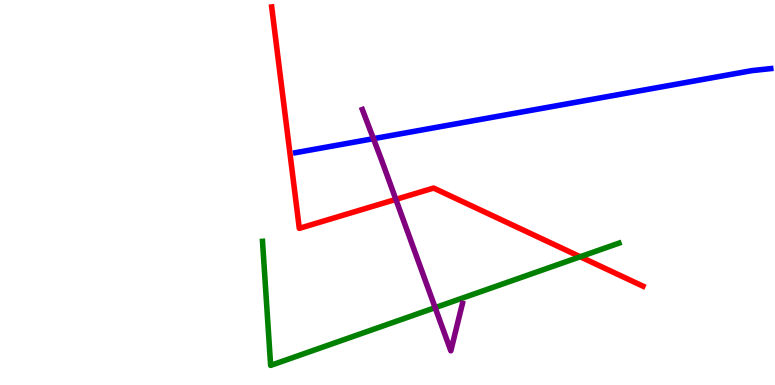[{'lines': ['blue', 'red'], 'intersections': []}, {'lines': ['green', 'red'], 'intersections': [{'x': 7.49, 'y': 3.33}]}, {'lines': ['purple', 'red'], 'intersections': [{'x': 5.11, 'y': 4.82}]}, {'lines': ['blue', 'green'], 'intersections': []}, {'lines': ['blue', 'purple'], 'intersections': [{'x': 4.82, 'y': 6.4}]}, {'lines': ['green', 'purple'], 'intersections': [{'x': 5.61, 'y': 2.01}]}]